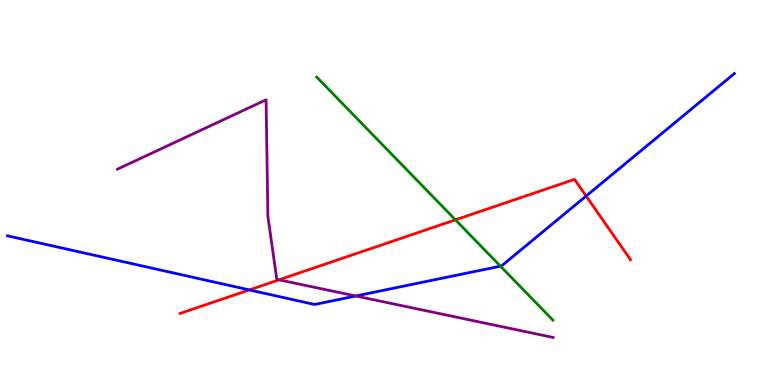[{'lines': ['blue', 'red'], 'intersections': [{'x': 3.22, 'y': 2.47}, {'x': 7.56, 'y': 4.91}]}, {'lines': ['green', 'red'], 'intersections': [{'x': 5.88, 'y': 4.29}]}, {'lines': ['purple', 'red'], 'intersections': [{'x': 3.6, 'y': 2.73}]}, {'lines': ['blue', 'green'], 'intersections': [{'x': 6.46, 'y': 3.09}]}, {'lines': ['blue', 'purple'], 'intersections': [{'x': 4.59, 'y': 2.31}]}, {'lines': ['green', 'purple'], 'intersections': []}]